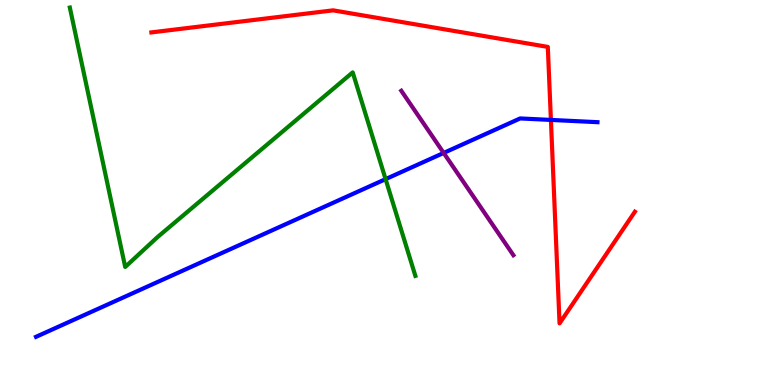[{'lines': ['blue', 'red'], 'intersections': [{'x': 7.11, 'y': 6.89}]}, {'lines': ['green', 'red'], 'intersections': []}, {'lines': ['purple', 'red'], 'intersections': []}, {'lines': ['blue', 'green'], 'intersections': [{'x': 4.98, 'y': 5.35}]}, {'lines': ['blue', 'purple'], 'intersections': [{'x': 5.72, 'y': 6.03}]}, {'lines': ['green', 'purple'], 'intersections': []}]